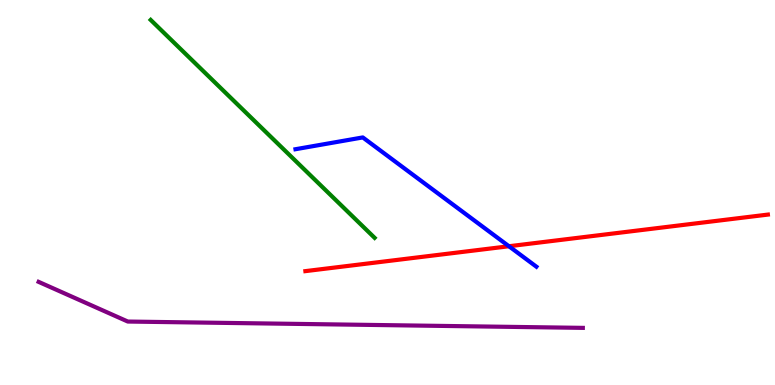[{'lines': ['blue', 'red'], 'intersections': [{'x': 6.57, 'y': 3.6}]}, {'lines': ['green', 'red'], 'intersections': []}, {'lines': ['purple', 'red'], 'intersections': []}, {'lines': ['blue', 'green'], 'intersections': []}, {'lines': ['blue', 'purple'], 'intersections': []}, {'lines': ['green', 'purple'], 'intersections': []}]